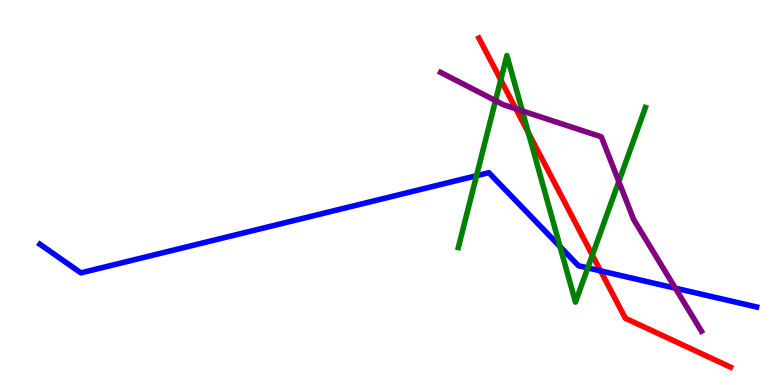[{'lines': ['blue', 'red'], 'intersections': [{'x': 7.75, 'y': 2.96}]}, {'lines': ['green', 'red'], 'intersections': [{'x': 6.46, 'y': 7.92}, {'x': 6.82, 'y': 6.55}, {'x': 7.64, 'y': 3.37}]}, {'lines': ['purple', 'red'], 'intersections': [{'x': 6.66, 'y': 7.17}]}, {'lines': ['blue', 'green'], 'intersections': [{'x': 6.15, 'y': 5.44}, {'x': 7.23, 'y': 3.59}, {'x': 7.58, 'y': 3.04}]}, {'lines': ['blue', 'purple'], 'intersections': [{'x': 8.71, 'y': 2.52}]}, {'lines': ['green', 'purple'], 'intersections': [{'x': 6.39, 'y': 7.39}, {'x': 6.74, 'y': 7.12}, {'x': 7.98, 'y': 5.28}]}]